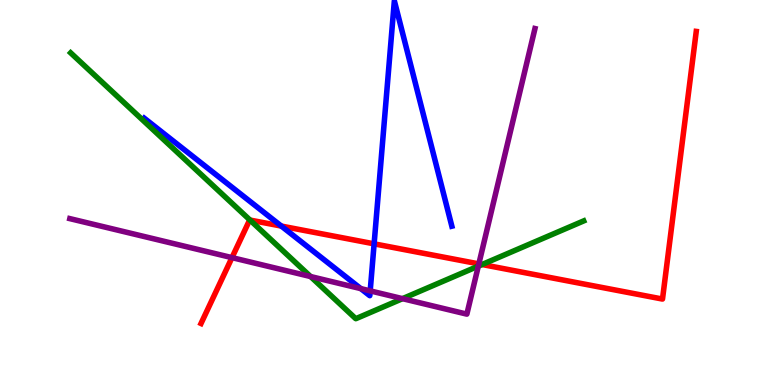[{'lines': ['blue', 'red'], 'intersections': [{'x': 3.63, 'y': 4.13}, {'x': 4.83, 'y': 3.67}]}, {'lines': ['green', 'red'], 'intersections': [{'x': 3.23, 'y': 4.28}, {'x': 6.22, 'y': 3.13}]}, {'lines': ['purple', 'red'], 'intersections': [{'x': 2.99, 'y': 3.31}, {'x': 6.18, 'y': 3.15}]}, {'lines': ['blue', 'green'], 'intersections': []}, {'lines': ['blue', 'purple'], 'intersections': [{'x': 4.66, 'y': 2.5}, {'x': 4.78, 'y': 2.44}]}, {'lines': ['green', 'purple'], 'intersections': [{'x': 4.01, 'y': 2.82}, {'x': 5.19, 'y': 2.24}, {'x': 6.17, 'y': 3.09}]}]